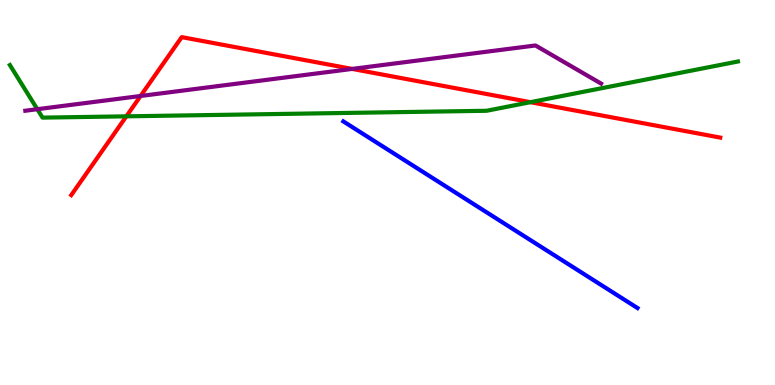[{'lines': ['blue', 'red'], 'intersections': []}, {'lines': ['green', 'red'], 'intersections': [{'x': 1.63, 'y': 6.98}, {'x': 6.84, 'y': 7.35}]}, {'lines': ['purple', 'red'], 'intersections': [{'x': 1.81, 'y': 7.51}, {'x': 4.54, 'y': 8.21}]}, {'lines': ['blue', 'green'], 'intersections': []}, {'lines': ['blue', 'purple'], 'intersections': []}, {'lines': ['green', 'purple'], 'intersections': [{'x': 0.481, 'y': 7.16}]}]